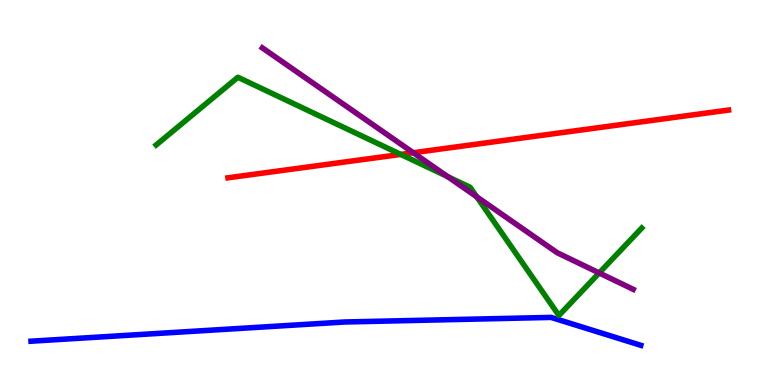[{'lines': ['blue', 'red'], 'intersections': []}, {'lines': ['green', 'red'], 'intersections': [{'x': 5.17, 'y': 5.99}]}, {'lines': ['purple', 'red'], 'intersections': [{'x': 5.33, 'y': 6.03}]}, {'lines': ['blue', 'green'], 'intersections': []}, {'lines': ['blue', 'purple'], 'intersections': []}, {'lines': ['green', 'purple'], 'intersections': [{'x': 5.78, 'y': 5.41}, {'x': 6.15, 'y': 4.89}, {'x': 7.73, 'y': 2.91}]}]